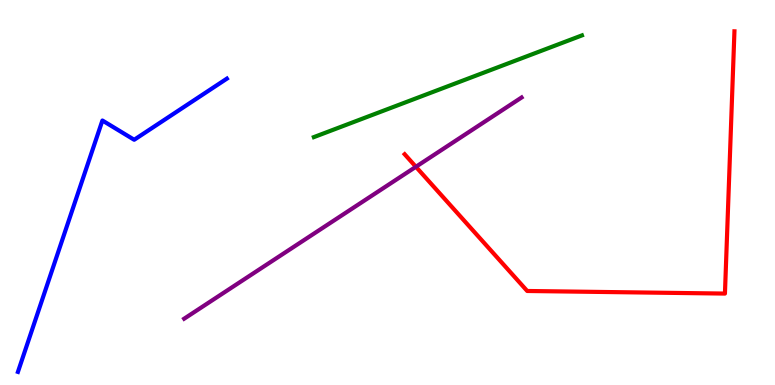[{'lines': ['blue', 'red'], 'intersections': []}, {'lines': ['green', 'red'], 'intersections': []}, {'lines': ['purple', 'red'], 'intersections': [{'x': 5.37, 'y': 5.67}]}, {'lines': ['blue', 'green'], 'intersections': []}, {'lines': ['blue', 'purple'], 'intersections': []}, {'lines': ['green', 'purple'], 'intersections': []}]